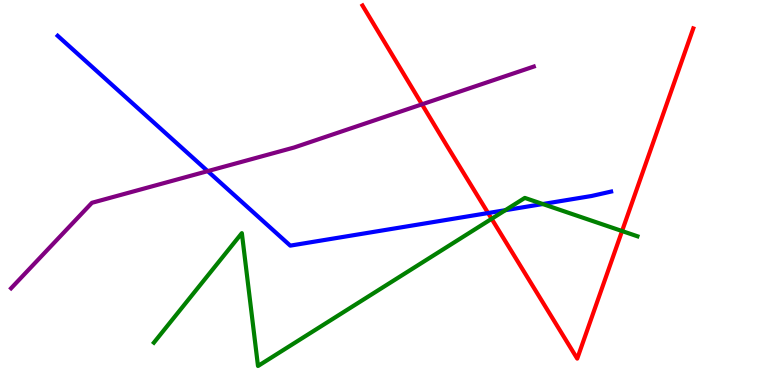[{'lines': ['blue', 'red'], 'intersections': [{'x': 6.3, 'y': 4.47}]}, {'lines': ['green', 'red'], 'intersections': [{'x': 6.34, 'y': 4.32}, {'x': 8.03, 'y': 4.0}]}, {'lines': ['purple', 'red'], 'intersections': [{'x': 5.44, 'y': 7.29}]}, {'lines': ['blue', 'green'], 'intersections': [{'x': 6.52, 'y': 4.54}, {'x': 7.0, 'y': 4.7}]}, {'lines': ['blue', 'purple'], 'intersections': [{'x': 2.68, 'y': 5.55}]}, {'lines': ['green', 'purple'], 'intersections': []}]